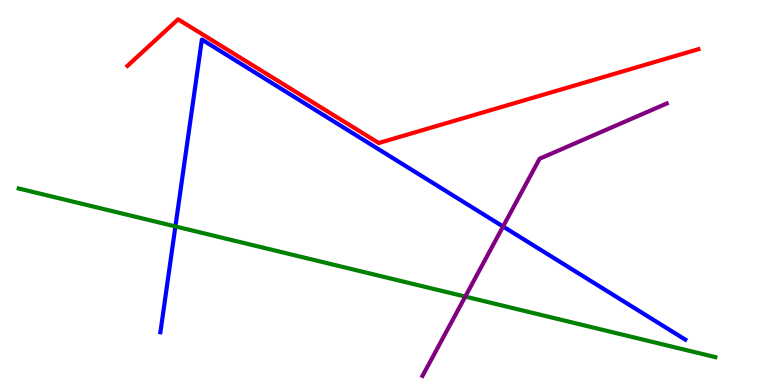[{'lines': ['blue', 'red'], 'intersections': []}, {'lines': ['green', 'red'], 'intersections': []}, {'lines': ['purple', 'red'], 'intersections': []}, {'lines': ['blue', 'green'], 'intersections': [{'x': 2.26, 'y': 4.12}]}, {'lines': ['blue', 'purple'], 'intersections': [{'x': 6.49, 'y': 4.12}]}, {'lines': ['green', 'purple'], 'intersections': [{'x': 6.0, 'y': 2.3}]}]